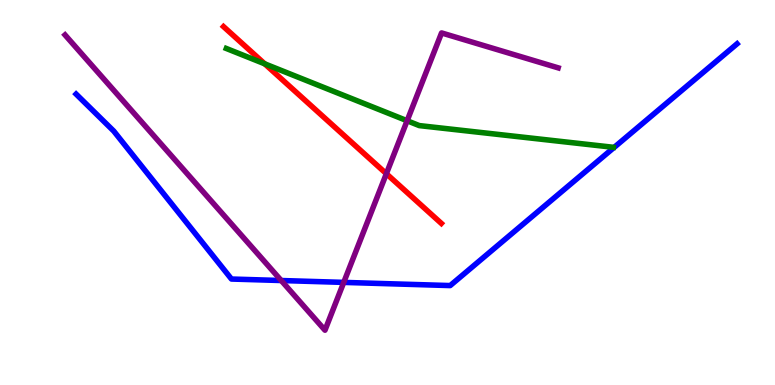[{'lines': ['blue', 'red'], 'intersections': []}, {'lines': ['green', 'red'], 'intersections': [{'x': 3.42, 'y': 8.34}]}, {'lines': ['purple', 'red'], 'intersections': [{'x': 4.99, 'y': 5.49}]}, {'lines': ['blue', 'green'], 'intersections': []}, {'lines': ['blue', 'purple'], 'intersections': [{'x': 3.63, 'y': 2.71}, {'x': 4.44, 'y': 2.67}]}, {'lines': ['green', 'purple'], 'intersections': [{'x': 5.25, 'y': 6.86}]}]